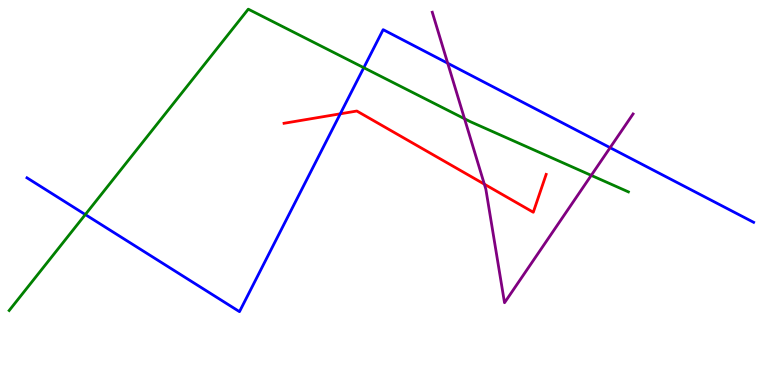[{'lines': ['blue', 'red'], 'intersections': [{'x': 4.39, 'y': 7.04}]}, {'lines': ['green', 'red'], 'intersections': []}, {'lines': ['purple', 'red'], 'intersections': [{'x': 6.25, 'y': 5.22}]}, {'lines': ['blue', 'green'], 'intersections': [{'x': 1.1, 'y': 4.43}, {'x': 4.69, 'y': 8.24}]}, {'lines': ['blue', 'purple'], 'intersections': [{'x': 5.78, 'y': 8.36}, {'x': 7.87, 'y': 6.16}]}, {'lines': ['green', 'purple'], 'intersections': [{'x': 5.99, 'y': 6.92}, {'x': 7.63, 'y': 5.44}]}]